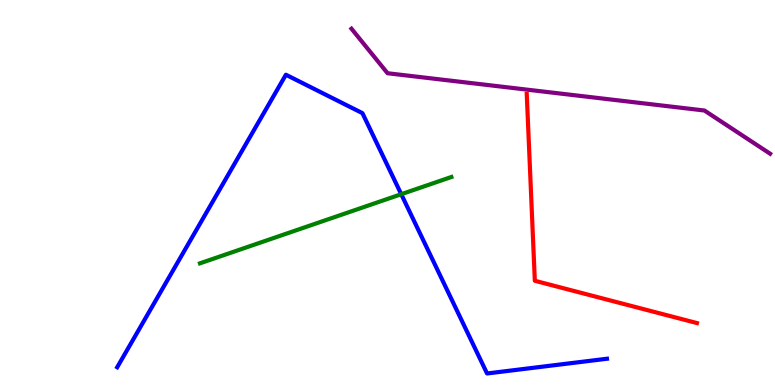[{'lines': ['blue', 'red'], 'intersections': []}, {'lines': ['green', 'red'], 'intersections': []}, {'lines': ['purple', 'red'], 'intersections': []}, {'lines': ['blue', 'green'], 'intersections': [{'x': 5.18, 'y': 4.96}]}, {'lines': ['blue', 'purple'], 'intersections': []}, {'lines': ['green', 'purple'], 'intersections': []}]